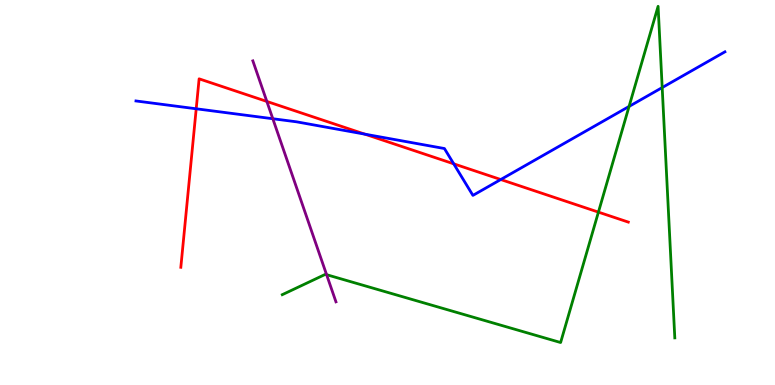[{'lines': ['blue', 'red'], 'intersections': [{'x': 2.53, 'y': 7.17}, {'x': 4.71, 'y': 6.52}, {'x': 5.85, 'y': 5.74}, {'x': 6.46, 'y': 5.34}]}, {'lines': ['green', 'red'], 'intersections': [{'x': 7.72, 'y': 4.49}]}, {'lines': ['purple', 'red'], 'intersections': [{'x': 3.44, 'y': 7.37}]}, {'lines': ['blue', 'green'], 'intersections': [{'x': 8.12, 'y': 7.24}, {'x': 8.54, 'y': 7.73}]}, {'lines': ['blue', 'purple'], 'intersections': [{'x': 3.52, 'y': 6.92}]}, {'lines': ['green', 'purple'], 'intersections': [{'x': 4.21, 'y': 2.87}]}]